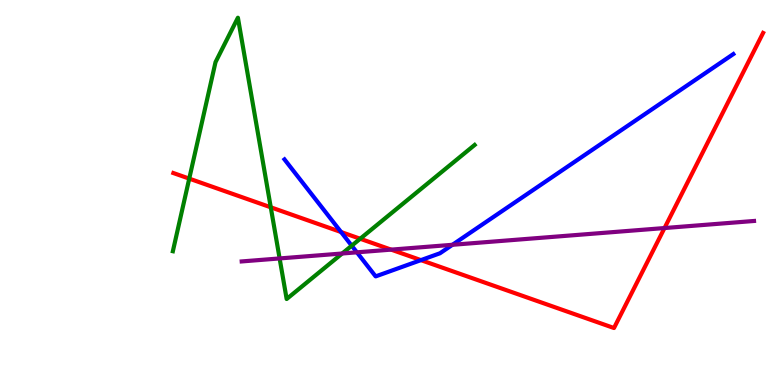[{'lines': ['blue', 'red'], 'intersections': [{'x': 4.4, 'y': 3.97}, {'x': 5.43, 'y': 3.24}]}, {'lines': ['green', 'red'], 'intersections': [{'x': 2.44, 'y': 5.36}, {'x': 3.49, 'y': 4.62}, {'x': 4.65, 'y': 3.8}]}, {'lines': ['purple', 'red'], 'intersections': [{'x': 5.05, 'y': 3.52}, {'x': 8.57, 'y': 4.08}]}, {'lines': ['blue', 'green'], 'intersections': [{'x': 4.54, 'y': 3.62}]}, {'lines': ['blue', 'purple'], 'intersections': [{'x': 4.61, 'y': 3.45}, {'x': 5.84, 'y': 3.64}]}, {'lines': ['green', 'purple'], 'intersections': [{'x': 3.61, 'y': 3.29}, {'x': 4.42, 'y': 3.42}]}]